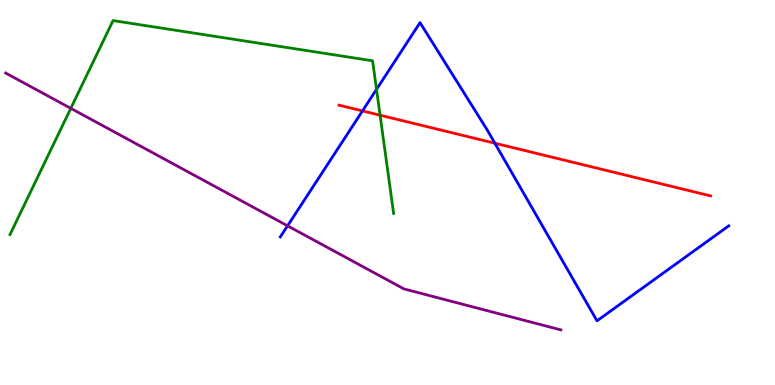[{'lines': ['blue', 'red'], 'intersections': [{'x': 4.68, 'y': 7.12}, {'x': 6.39, 'y': 6.28}]}, {'lines': ['green', 'red'], 'intersections': [{'x': 4.9, 'y': 7.01}]}, {'lines': ['purple', 'red'], 'intersections': []}, {'lines': ['blue', 'green'], 'intersections': [{'x': 4.86, 'y': 7.68}]}, {'lines': ['blue', 'purple'], 'intersections': [{'x': 3.71, 'y': 4.13}]}, {'lines': ['green', 'purple'], 'intersections': [{'x': 0.914, 'y': 7.19}]}]